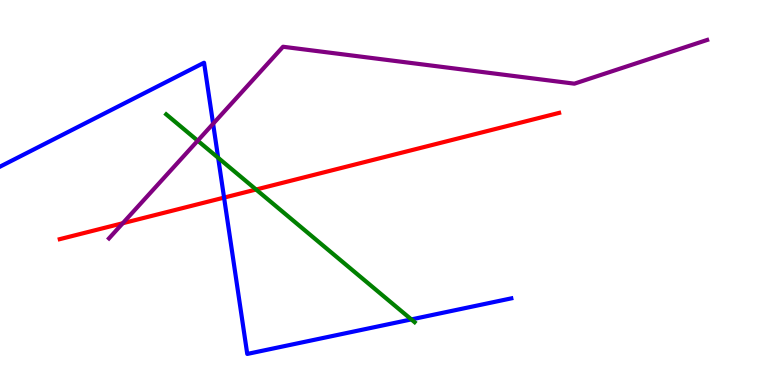[{'lines': ['blue', 'red'], 'intersections': [{'x': 2.89, 'y': 4.87}]}, {'lines': ['green', 'red'], 'intersections': [{'x': 3.3, 'y': 5.08}]}, {'lines': ['purple', 'red'], 'intersections': [{'x': 1.58, 'y': 4.2}]}, {'lines': ['blue', 'green'], 'intersections': [{'x': 2.82, 'y': 5.9}, {'x': 5.31, 'y': 1.7}]}, {'lines': ['blue', 'purple'], 'intersections': [{'x': 2.75, 'y': 6.79}]}, {'lines': ['green', 'purple'], 'intersections': [{'x': 2.55, 'y': 6.35}]}]